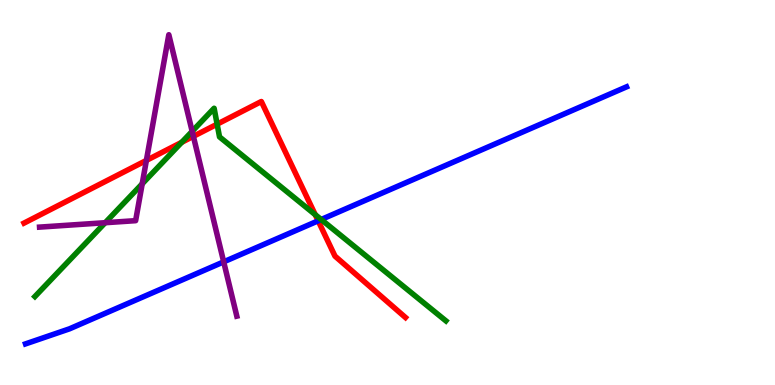[{'lines': ['blue', 'red'], 'intersections': [{'x': 4.11, 'y': 4.26}]}, {'lines': ['green', 'red'], 'intersections': [{'x': 2.34, 'y': 6.3}, {'x': 2.8, 'y': 6.77}, {'x': 4.07, 'y': 4.42}]}, {'lines': ['purple', 'red'], 'intersections': [{'x': 1.89, 'y': 5.83}, {'x': 2.5, 'y': 6.46}]}, {'lines': ['blue', 'green'], 'intersections': [{'x': 4.14, 'y': 4.3}]}, {'lines': ['blue', 'purple'], 'intersections': [{'x': 2.89, 'y': 3.2}]}, {'lines': ['green', 'purple'], 'intersections': [{'x': 1.36, 'y': 4.22}, {'x': 1.83, 'y': 5.23}, {'x': 2.48, 'y': 6.59}]}]